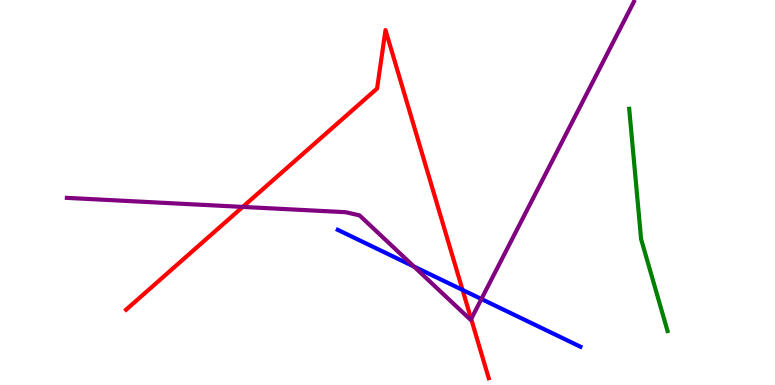[{'lines': ['blue', 'red'], 'intersections': [{'x': 5.97, 'y': 2.47}]}, {'lines': ['green', 'red'], 'intersections': []}, {'lines': ['purple', 'red'], 'intersections': [{'x': 3.13, 'y': 4.63}, {'x': 6.08, 'y': 1.71}]}, {'lines': ['blue', 'green'], 'intersections': []}, {'lines': ['blue', 'purple'], 'intersections': [{'x': 5.34, 'y': 3.08}, {'x': 6.21, 'y': 2.23}]}, {'lines': ['green', 'purple'], 'intersections': []}]